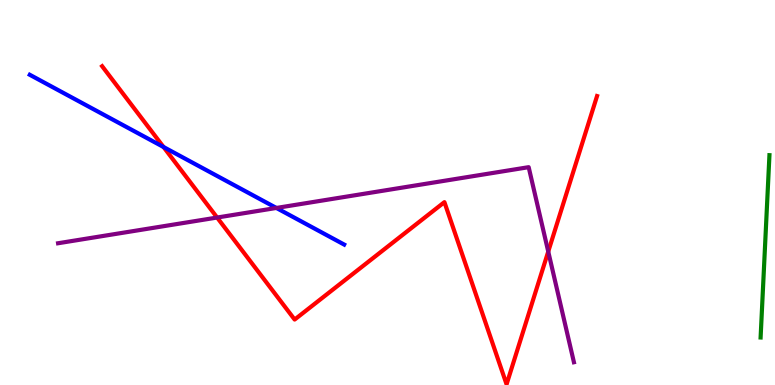[{'lines': ['blue', 'red'], 'intersections': [{'x': 2.11, 'y': 6.18}]}, {'lines': ['green', 'red'], 'intersections': []}, {'lines': ['purple', 'red'], 'intersections': [{'x': 2.8, 'y': 4.35}, {'x': 7.07, 'y': 3.47}]}, {'lines': ['blue', 'green'], 'intersections': []}, {'lines': ['blue', 'purple'], 'intersections': [{'x': 3.57, 'y': 4.6}]}, {'lines': ['green', 'purple'], 'intersections': []}]